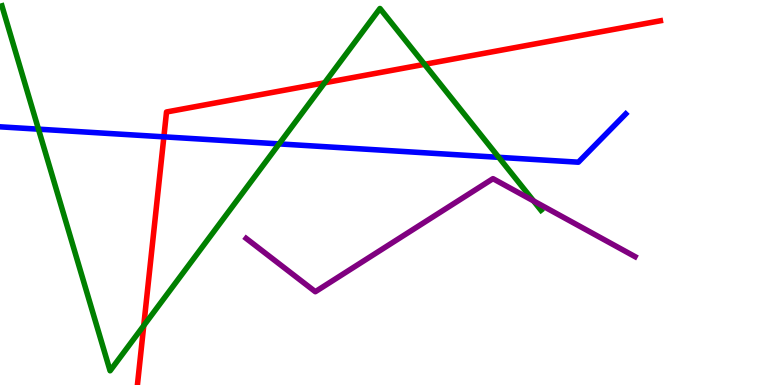[{'lines': ['blue', 'red'], 'intersections': [{'x': 2.11, 'y': 6.45}]}, {'lines': ['green', 'red'], 'intersections': [{'x': 1.85, 'y': 1.54}, {'x': 4.19, 'y': 7.85}, {'x': 5.48, 'y': 8.33}]}, {'lines': ['purple', 'red'], 'intersections': []}, {'lines': ['blue', 'green'], 'intersections': [{'x': 0.496, 'y': 6.64}, {'x': 3.6, 'y': 6.26}, {'x': 6.44, 'y': 5.91}]}, {'lines': ['blue', 'purple'], 'intersections': []}, {'lines': ['green', 'purple'], 'intersections': [{'x': 6.88, 'y': 4.78}]}]